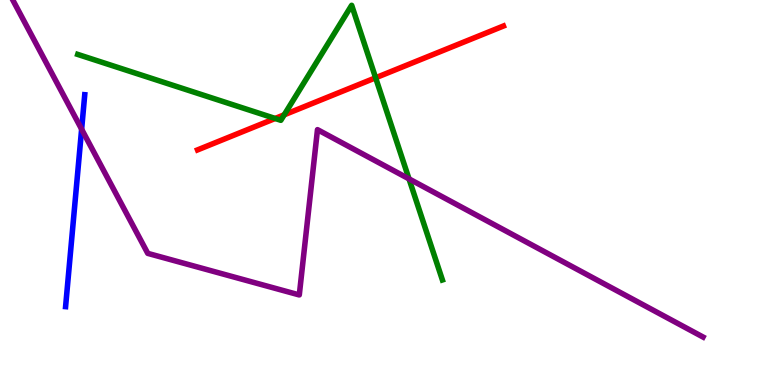[{'lines': ['blue', 'red'], 'intersections': []}, {'lines': ['green', 'red'], 'intersections': [{'x': 3.55, 'y': 6.92}, {'x': 3.67, 'y': 7.02}, {'x': 4.85, 'y': 7.98}]}, {'lines': ['purple', 'red'], 'intersections': []}, {'lines': ['blue', 'green'], 'intersections': []}, {'lines': ['blue', 'purple'], 'intersections': [{'x': 1.05, 'y': 6.64}]}, {'lines': ['green', 'purple'], 'intersections': [{'x': 5.28, 'y': 5.35}]}]